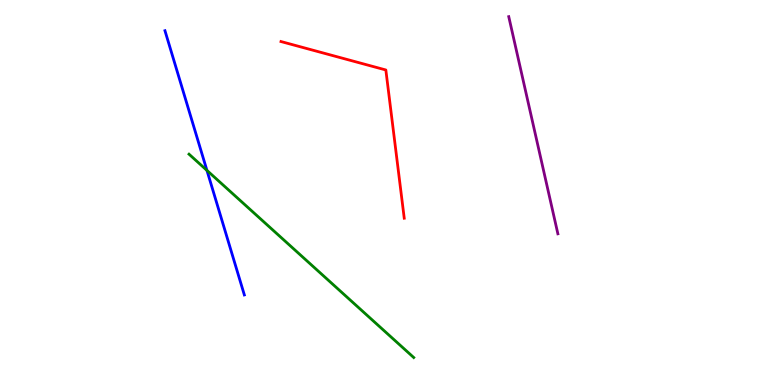[{'lines': ['blue', 'red'], 'intersections': []}, {'lines': ['green', 'red'], 'intersections': []}, {'lines': ['purple', 'red'], 'intersections': []}, {'lines': ['blue', 'green'], 'intersections': [{'x': 2.67, 'y': 5.57}]}, {'lines': ['blue', 'purple'], 'intersections': []}, {'lines': ['green', 'purple'], 'intersections': []}]